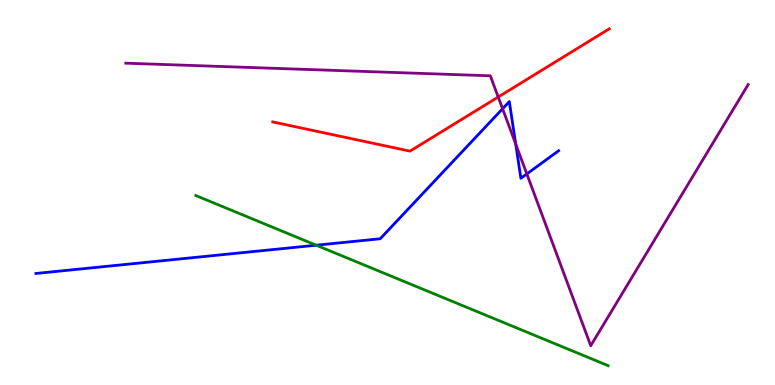[{'lines': ['blue', 'red'], 'intersections': []}, {'lines': ['green', 'red'], 'intersections': []}, {'lines': ['purple', 'red'], 'intersections': [{'x': 6.43, 'y': 7.48}]}, {'lines': ['blue', 'green'], 'intersections': [{'x': 4.08, 'y': 3.63}]}, {'lines': ['blue', 'purple'], 'intersections': [{'x': 6.48, 'y': 7.18}, {'x': 6.65, 'y': 6.26}, {'x': 6.8, 'y': 5.48}]}, {'lines': ['green', 'purple'], 'intersections': []}]